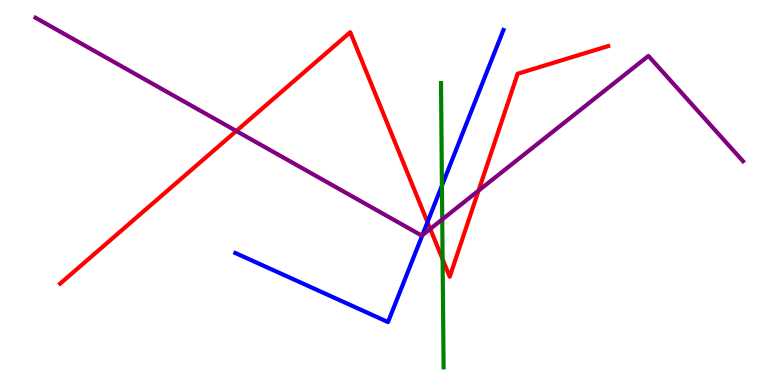[{'lines': ['blue', 'red'], 'intersections': [{'x': 5.52, 'y': 4.23}]}, {'lines': ['green', 'red'], 'intersections': [{'x': 5.71, 'y': 3.27}]}, {'lines': ['purple', 'red'], 'intersections': [{'x': 3.05, 'y': 6.6}, {'x': 5.55, 'y': 4.05}, {'x': 6.17, 'y': 5.05}]}, {'lines': ['blue', 'green'], 'intersections': [{'x': 5.7, 'y': 5.18}]}, {'lines': ['blue', 'purple'], 'intersections': [{'x': 5.45, 'y': 3.89}]}, {'lines': ['green', 'purple'], 'intersections': [{'x': 5.71, 'y': 4.3}]}]